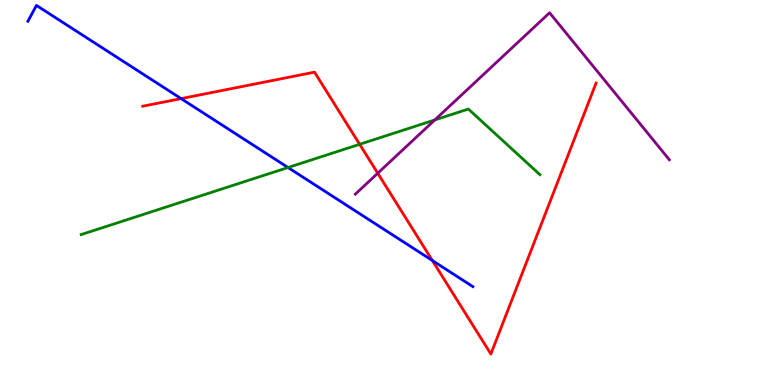[{'lines': ['blue', 'red'], 'intersections': [{'x': 2.34, 'y': 7.44}, {'x': 5.58, 'y': 3.23}]}, {'lines': ['green', 'red'], 'intersections': [{'x': 4.64, 'y': 6.25}]}, {'lines': ['purple', 'red'], 'intersections': [{'x': 4.87, 'y': 5.5}]}, {'lines': ['blue', 'green'], 'intersections': [{'x': 3.72, 'y': 5.65}]}, {'lines': ['blue', 'purple'], 'intersections': []}, {'lines': ['green', 'purple'], 'intersections': [{'x': 5.61, 'y': 6.88}]}]